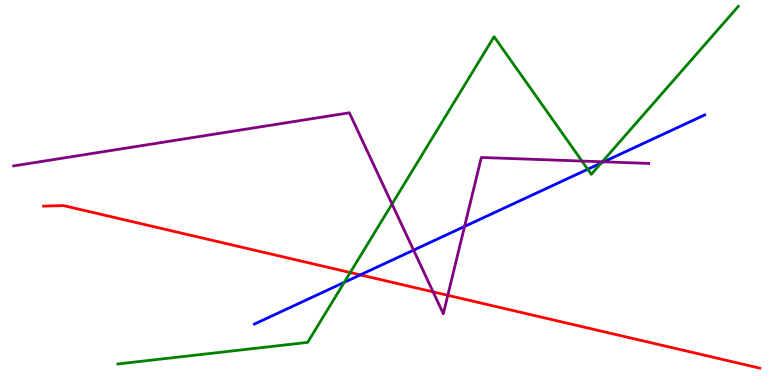[{'lines': ['blue', 'red'], 'intersections': [{'x': 4.65, 'y': 2.86}]}, {'lines': ['green', 'red'], 'intersections': [{'x': 4.52, 'y': 2.92}]}, {'lines': ['purple', 'red'], 'intersections': [{'x': 5.59, 'y': 2.42}, {'x': 5.78, 'y': 2.33}]}, {'lines': ['blue', 'green'], 'intersections': [{'x': 4.44, 'y': 2.67}, {'x': 7.58, 'y': 5.6}, {'x': 7.76, 'y': 5.77}]}, {'lines': ['blue', 'purple'], 'intersections': [{'x': 5.34, 'y': 3.5}, {'x': 5.99, 'y': 4.12}, {'x': 7.79, 'y': 5.8}]}, {'lines': ['green', 'purple'], 'intersections': [{'x': 5.06, 'y': 4.7}, {'x': 7.51, 'y': 5.82}, {'x': 7.77, 'y': 5.8}]}]